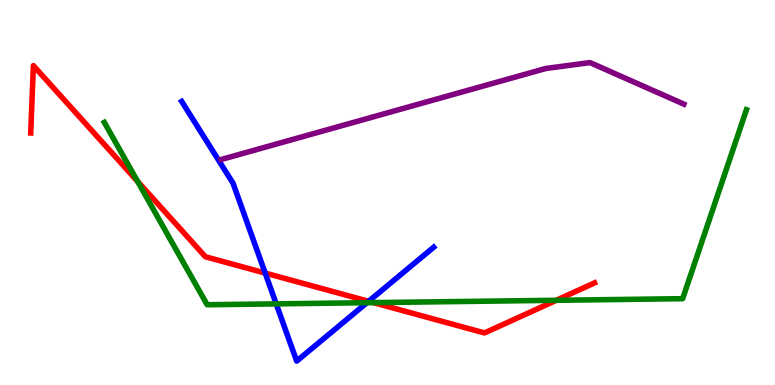[{'lines': ['blue', 'red'], 'intersections': [{'x': 3.42, 'y': 2.91}, {'x': 4.76, 'y': 2.17}]}, {'lines': ['green', 'red'], 'intersections': [{'x': 1.78, 'y': 5.29}, {'x': 4.82, 'y': 2.14}, {'x': 7.18, 'y': 2.2}]}, {'lines': ['purple', 'red'], 'intersections': []}, {'lines': ['blue', 'green'], 'intersections': [{'x': 3.56, 'y': 2.11}, {'x': 4.73, 'y': 2.14}]}, {'lines': ['blue', 'purple'], 'intersections': []}, {'lines': ['green', 'purple'], 'intersections': []}]